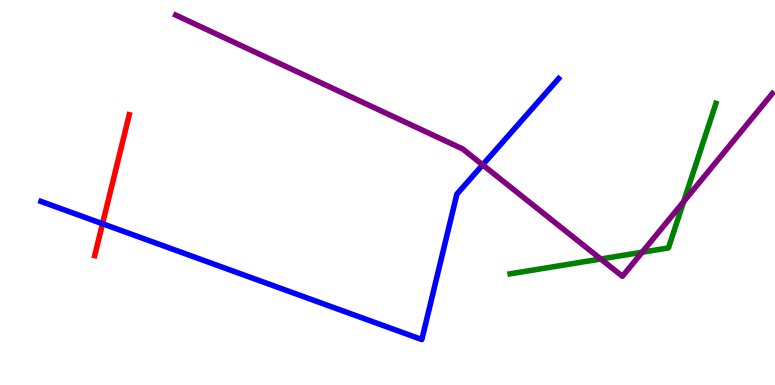[{'lines': ['blue', 'red'], 'intersections': [{'x': 1.32, 'y': 4.19}]}, {'lines': ['green', 'red'], 'intersections': []}, {'lines': ['purple', 'red'], 'intersections': []}, {'lines': ['blue', 'green'], 'intersections': []}, {'lines': ['blue', 'purple'], 'intersections': [{'x': 6.23, 'y': 5.72}]}, {'lines': ['green', 'purple'], 'intersections': [{'x': 7.75, 'y': 3.27}, {'x': 8.29, 'y': 3.45}, {'x': 8.82, 'y': 4.76}]}]